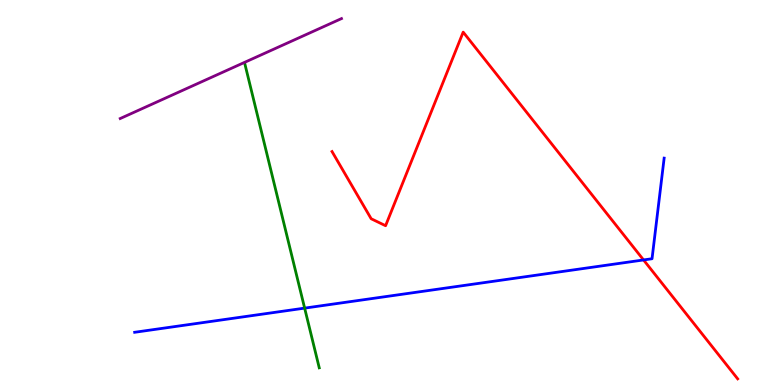[{'lines': ['blue', 'red'], 'intersections': [{'x': 8.3, 'y': 3.25}]}, {'lines': ['green', 'red'], 'intersections': []}, {'lines': ['purple', 'red'], 'intersections': []}, {'lines': ['blue', 'green'], 'intersections': [{'x': 3.93, 'y': 2.0}]}, {'lines': ['blue', 'purple'], 'intersections': []}, {'lines': ['green', 'purple'], 'intersections': []}]